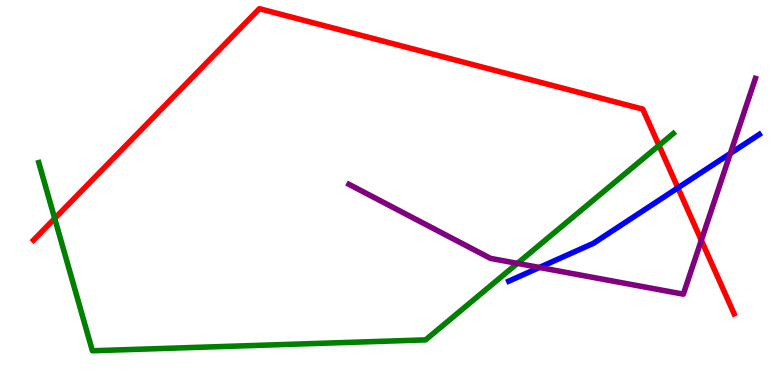[{'lines': ['blue', 'red'], 'intersections': [{'x': 8.75, 'y': 5.12}]}, {'lines': ['green', 'red'], 'intersections': [{'x': 0.706, 'y': 4.33}, {'x': 8.5, 'y': 6.22}]}, {'lines': ['purple', 'red'], 'intersections': [{'x': 9.05, 'y': 3.76}]}, {'lines': ['blue', 'green'], 'intersections': []}, {'lines': ['blue', 'purple'], 'intersections': [{'x': 6.96, 'y': 3.05}, {'x': 9.42, 'y': 6.02}]}, {'lines': ['green', 'purple'], 'intersections': [{'x': 6.68, 'y': 3.16}]}]